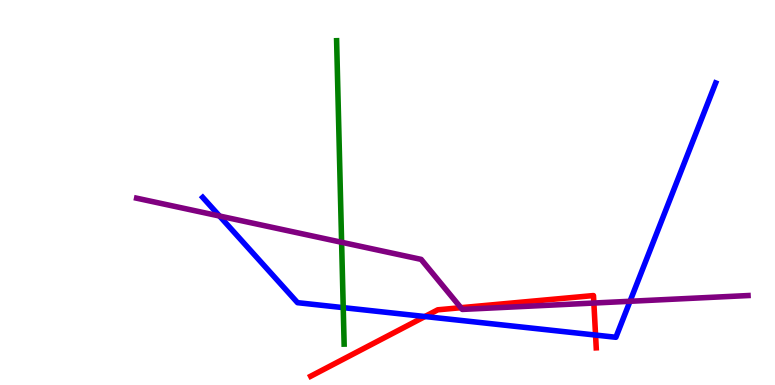[{'lines': ['blue', 'red'], 'intersections': [{'x': 5.48, 'y': 1.78}, {'x': 7.68, 'y': 1.3}]}, {'lines': ['green', 'red'], 'intersections': []}, {'lines': ['purple', 'red'], 'intersections': [{'x': 5.95, 'y': 2.01}, {'x': 7.66, 'y': 2.13}]}, {'lines': ['blue', 'green'], 'intersections': [{'x': 4.43, 'y': 2.01}]}, {'lines': ['blue', 'purple'], 'intersections': [{'x': 2.83, 'y': 4.39}, {'x': 8.13, 'y': 2.17}]}, {'lines': ['green', 'purple'], 'intersections': [{'x': 4.41, 'y': 3.71}]}]